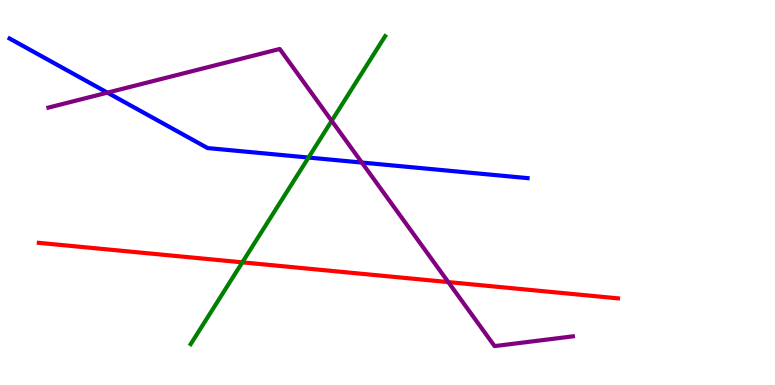[{'lines': ['blue', 'red'], 'intersections': []}, {'lines': ['green', 'red'], 'intersections': [{'x': 3.13, 'y': 3.19}]}, {'lines': ['purple', 'red'], 'intersections': [{'x': 5.78, 'y': 2.67}]}, {'lines': ['blue', 'green'], 'intersections': [{'x': 3.98, 'y': 5.91}]}, {'lines': ['blue', 'purple'], 'intersections': [{'x': 1.39, 'y': 7.59}, {'x': 4.67, 'y': 5.78}]}, {'lines': ['green', 'purple'], 'intersections': [{'x': 4.28, 'y': 6.86}]}]